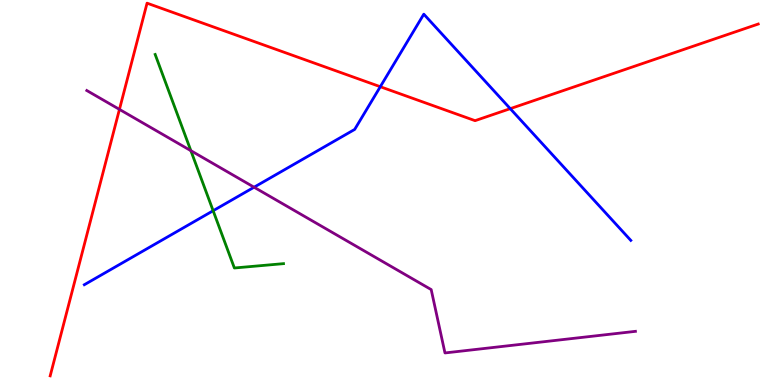[{'lines': ['blue', 'red'], 'intersections': [{'x': 4.91, 'y': 7.75}, {'x': 6.58, 'y': 7.18}]}, {'lines': ['green', 'red'], 'intersections': []}, {'lines': ['purple', 'red'], 'intersections': [{'x': 1.54, 'y': 7.16}]}, {'lines': ['blue', 'green'], 'intersections': [{'x': 2.75, 'y': 4.53}]}, {'lines': ['blue', 'purple'], 'intersections': [{'x': 3.28, 'y': 5.14}]}, {'lines': ['green', 'purple'], 'intersections': [{'x': 2.46, 'y': 6.09}]}]